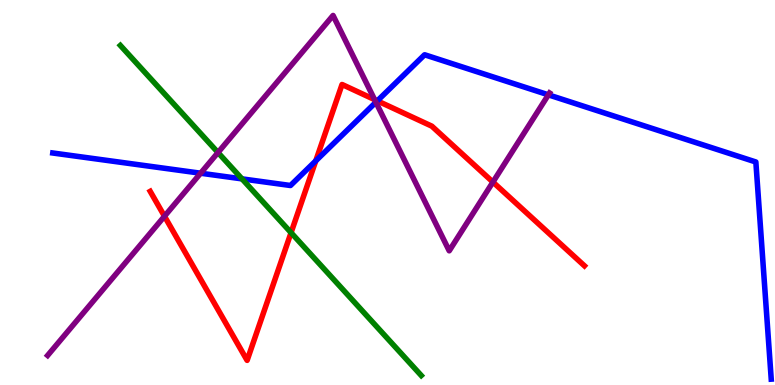[{'lines': ['blue', 'red'], 'intersections': [{'x': 4.07, 'y': 5.82}, {'x': 4.87, 'y': 7.38}]}, {'lines': ['green', 'red'], 'intersections': [{'x': 3.76, 'y': 3.96}]}, {'lines': ['purple', 'red'], 'intersections': [{'x': 2.12, 'y': 4.38}, {'x': 4.83, 'y': 7.41}, {'x': 6.36, 'y': 5.27}]}, {'lines': ['blue', 'green'], 'intersections': [{'x': 3.12, 'y': 5.35}]}, {'lines': ['blue', 'purple'], 'intersections': [{'x': 2.59, 'y': 5.5}, {'x': 4.85, 'y': 7.34}, {'x': 7.08, 'y': 7.54}]}, {'lines': ['green', 'purple'], 'intersections': [{'x': 2.81, 'y': 6.04}]}]